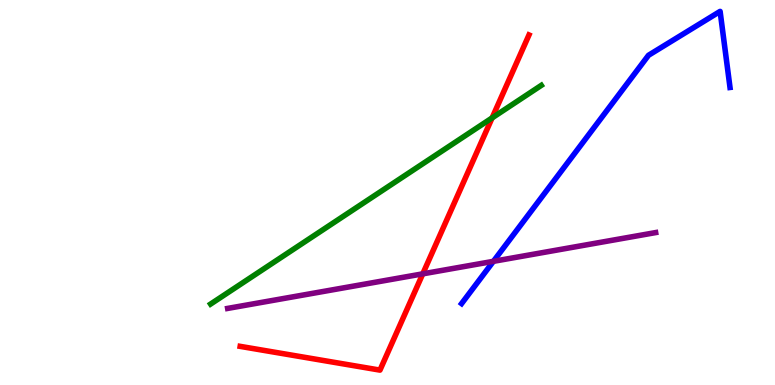[{'lines': ['blue', 'red'], 'intersections': []}, {'lines': ['green', 'red'], 'intersections': [{'x': 6.35, 'y': 6.94}]}, {'lines': ['purple', 'red'], 'intersections': [{'x': 5.46, 'y': 2.89}]}, {'lines': ['blue', 'green'], 'intersections': []}, {'lines': ['blue', 'purple'], 'intersections': [{'x': 6.37, 'y': 3.21}]}, {'lines': ['green', 'purple'], 'intersections': []}]